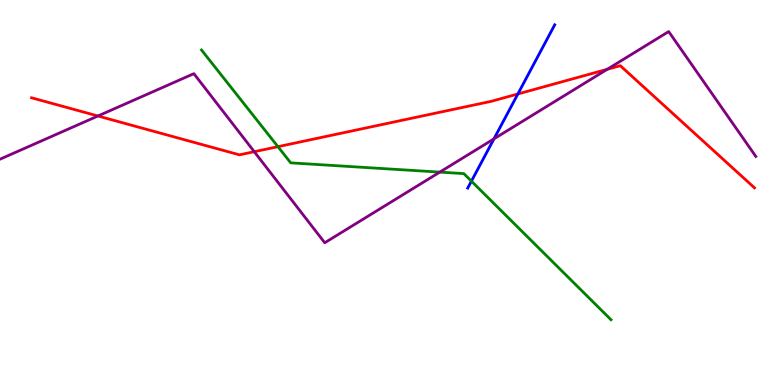[{'lines': ['blue', 'red'], 'intersections': [{'x': 6.68, 'y': 7.56}]}, {'lines': ['green', 'red'], 'intersections': [{'x': 3.59, 'y': 6.19}]}, {'lines': ['purple', 'red'], 'intersections': [{'x': 1.26, 'y': 6.99}, {'x': 3.28, 'y': 6.06}, {'x': 7.84, 'y': 8.2}]}, {'lines': ['blue', 'green'], 'intersections': [{'x': 6.08, 'y': 5.29}]}, {'lines': ['blue', 'purple'], 'intersections': [{'x': 6.37, 'y': 6.39}]}, {'lines': ['green', 'purple'], 'intersections': [{'x': 5.67, 'y': 5.53}]}]